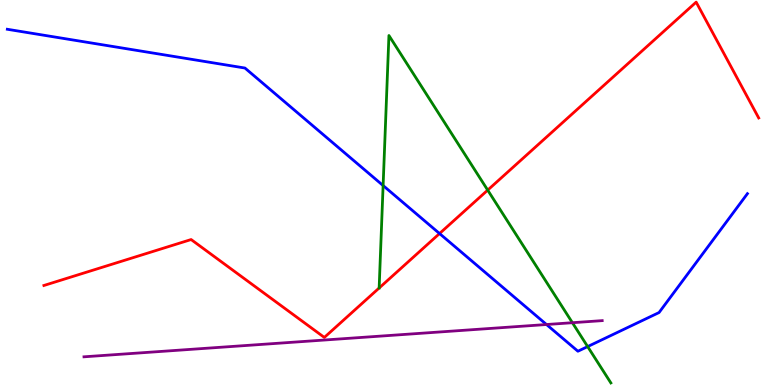[{'lines': ['blue', 'red'], 'intersections': [{'x': 5.67, 'y': 3.93}]}, {'lines': ['green', 'red'], 'intersections': [{'x': 6.29, 'y': 5.06}]}, {'lines': ['purple', 'red'], 'intersections': []}, {'lines': ['blue', 'green'], 'intersections': [{'x': 4.94, 'y': 5.18}, {'x': 7.58, 'y': 0.998}]}, {'lines': ['blue', 'purple'], 'intersections': [{'x': 7.05, 'y': 1.57}]}, {'lines': ['green', 'purple'], 'intersections': [{'x': 7.39, 'y': 1.62}]}]